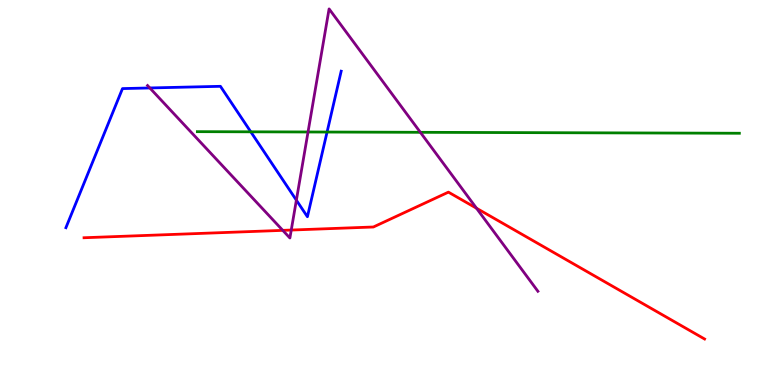[{'lines': ['blue', 'red'], 'intersections': []}, {'lines': ['green', 'red'], 'intersections': []}, {'lines': ['purple', 'red'], 'intersections': [{'x': 3.65, 'y': 4.02}, {'x': 3.76, 'y': 4.02}, {'x': 6.15, 'y': 4.59}]}, {'lines': ['blue', 'green'], 'intersections': [{'x': 3.24, 'y': 6.58}, {'x': 4.22, 'y': 6.57}]}, {'lines': ['blue', 'purple'], 'intersections': [{'x': 1.93, 'y': 7.72}, {'x': 3.82, 'y': 4.8}]}, {'lines': ['green', 'purple'], 'intersections': [{'x': 3.97, 'y': 6.57}, {'x': 5.42, 'y': 6.56}]}]